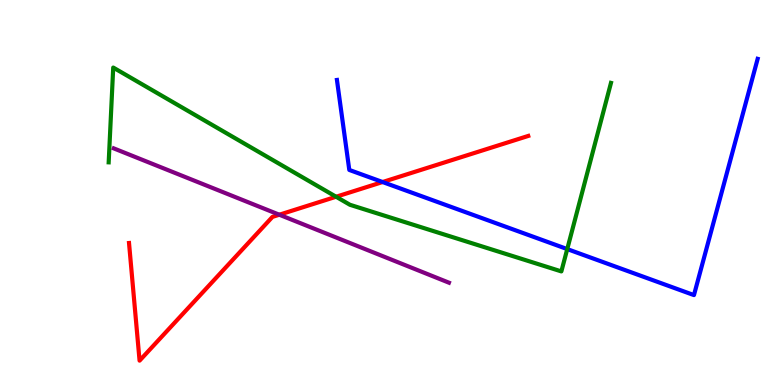[{'lines': ['blue', 'red'], 'intersections': [{'x': 4.94, 'y': 5.27}]}, {'lines': ['green', 'red'], 'intersections': [{'x': 4.34, 'y': 4.89}]}, {'lines': ['purple', 'red'], 'intersections': [{'x': 3.6, 'y': 4.42}]}, {'lines': ['blue', 'green'], 'intersections': [{'x': 7.32, 'y': 3.53}]}, {'lines': ['blue', 'purple'], 'intersections': []}, {'lines': ['green', 'purple'], 'intersections': []}]